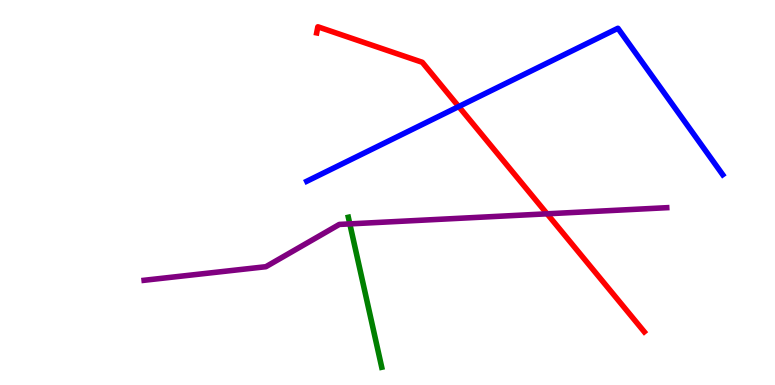[{'lines': ['blue', 'red'], 'intersections': [{'x': 5.92, 'y': 7.23}]}, {'lines': ['green', 'red'], 'intersections': []}, {'lines': ['purple', 'red'], 'intersections': [{'x': 7.06, 'y': 4.45}]}, {'lines': ['blue', 'green'], 'intersections': []}, {'lines': ['blue', 'purple'], 'intersections': []}, {'lines': ['green', 'purple'], 'intersections': [{'x': 4.51, 'y': 4.18}]}]